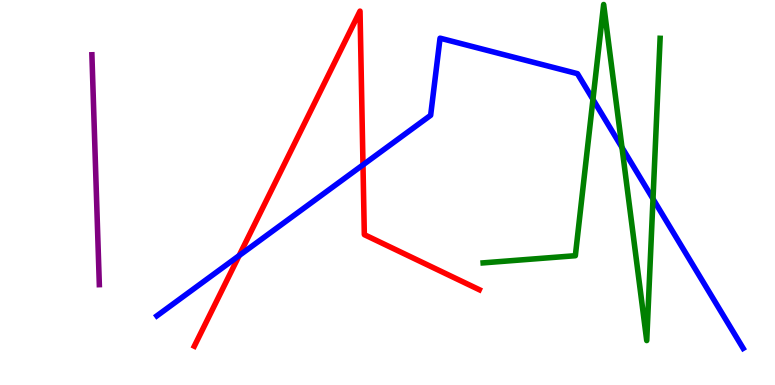[{'lines': ['blue', 'red'], 'intersections': [{'x': 3.09, 'y': 3.36}, {'x': 4.68, 'y': 5.72}]}, {'lines': ['green', 'red'], 'intersections': []}, {'lines': ['purple', 'red'], 'intersections': []}, {'lines': ['blue', 'green'], 'intersections': [{'x': 7.65, 'y': 7.42}, {'x': 8.03, 'y': 6.17}, {'x': 8.43, 'y': 4.83}]}, {'lines': ['blue', 'purple'], 'intersections': []}, {'lines': ['green', 'purple'], 'intersections': []}]